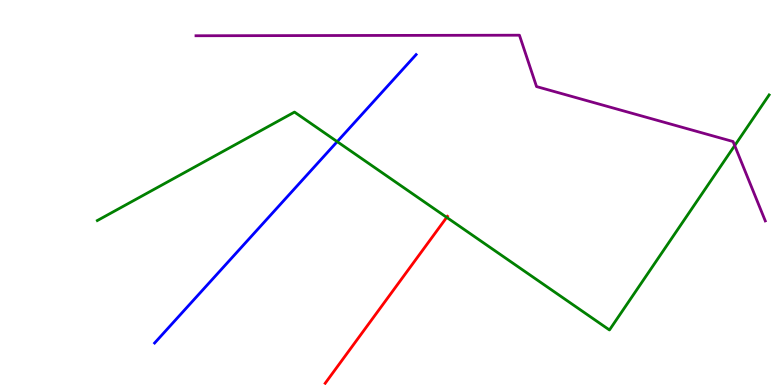[{'lines': ['blue', 'red'], 'intersections': []}, {'lines': ['green', 'red'], 'intersections': [{'x': 5.76, 'y': 4.35}]}, {'lines': ['purple', 'red'], 'intersections': []}, {'lines': ['blue', 'green'], 'intersections': [{'x': 4.35, 'y': 6.32}]}, {'lines': ['blue', 'purple'], 'intersections': []}, {'lines': ['green', 'purple'], 'intersections': [{'x': 9.48, 'y': 6.22}]}]